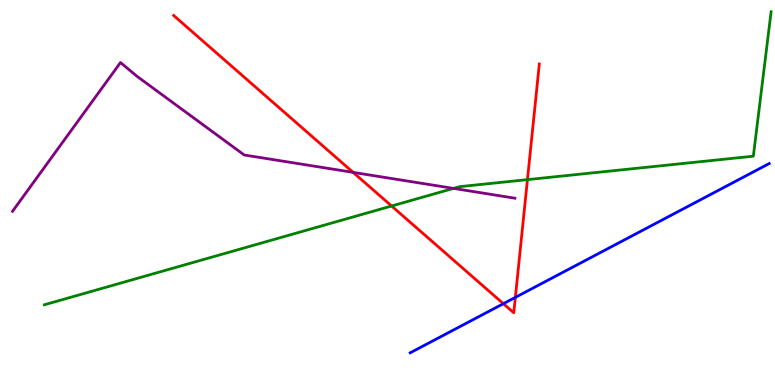[{'lines': ['blue', 'red'], 'intersections': [{'x': 6.5, 'y': 2.11}, {'x': 6.65, 'y': 2.28}]}, {'lines': ['green', 'red'], 'intersections': [{'x': 5.05, 'y': 4.65}, {'x': 6.81, 'y': 5.33}]}, {'lines': ['purple', 'red'], 'intersections': [{'x': 4.56, 'y': 5.52}]}, {'lines': ['blue', 'green'], 'intersections': []}, {'lines': ['blue', 'purple'], 'intersections': []}, {'lines': ['green', 'purple'], 'intersections': [{'x': 5.85, 'y': 5.11}]}]